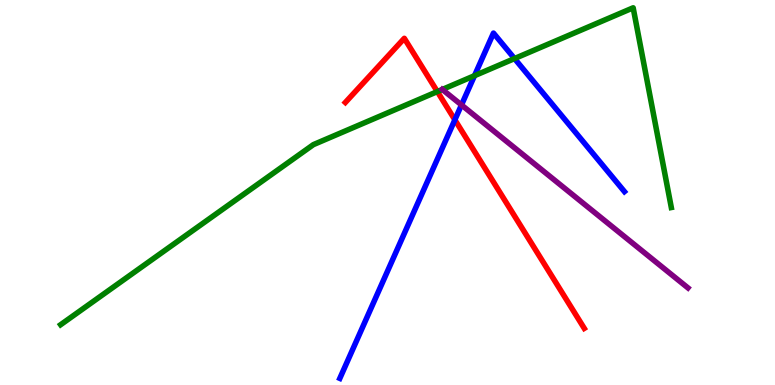[{'lines': ['blue', 'red'], 'intersections': [{'x': 5.87, 'y': 6.89}]}, {'lines': ['green', 'red'], 'intersections': [{'x': 5.64, 'y': 7.62}]}, {'lines': ['purple', 'red'], 'intersections': []}, {'lines': ['blue', 'green'], 'intersections': [{'x': 6.12, 'y': 8.03}, {'x': 6.64, 'y': 8.48}]}, {'lines': ['blue', 'purple'], 'intersections': [{'x': 5.95, 'y': 7.27}]}, {'lines': ['green', 'purple'], 'intersections': [{'x': 5.71, 'y': 7.68}]}]